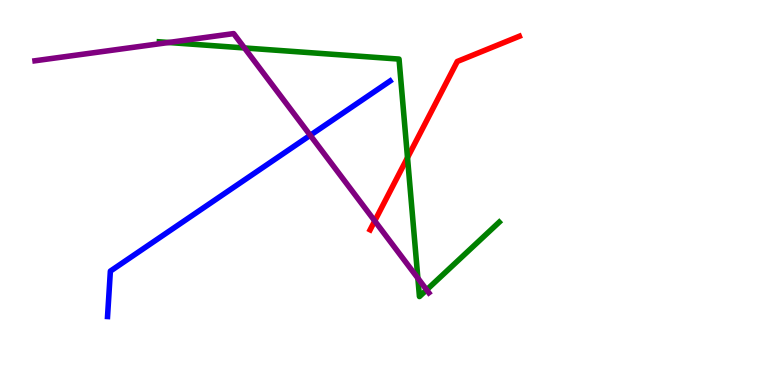[{'lines': ['blue', 'red'], 'intersections': []}, {'lines': ['green', 'red'], 'intersections': [{'x': 5.26, 'y': 5.91}]}, {'lines': ['purple', 'red'], 'intersections': [{'x': 4.84, 'y': 4.26}]}, {'lines': ['blue', 'green'], 'intersections': []}, {'lines': ['blue', 'purple'], 'intersections': [{'x': 4.0, 'y': 6.49}]}, {'lines': ['green', 'purple'], 'intersections': [{'x': 2.18, 'y': 8.9}, {'x': 3.15, 'y': 8.75}, {'x': 5.39, 'y': 2.77}, {'x': 5.51, 'y': 2.47}]}]